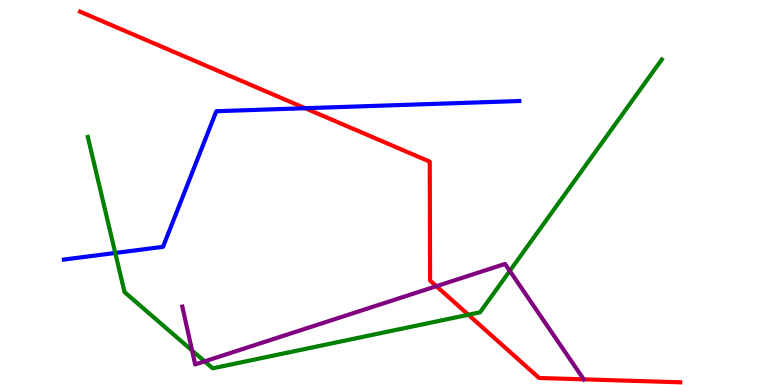[{'lines': ['blue', 'red'], 'intersections': [{'x': 3.94, 'y': 7.19}]}, {'lines': ['green', 'red'], 'intersections': [{'x': 6.04, 'y': 1.82}]}, {'lines': ['purple', 'red'], 'intersections': [{'x': 5.63, 'y': 2.57}, {'x': 7.53, 'y': 0.147}]}, {'lines': ['blue', 'green'], 'intersections': [{'x': 1.49, 'y': 3.43}]}, {'lines': ['blue', 'purple'], 'intersections': []}, {'lines': ['green', 'purple'], 'intersections': [{'x': 2.48, 'y': 0.896}, {'x': 2.64, 'y': 0.614}, {'x': 6.58, 'y': 2.96}]}]